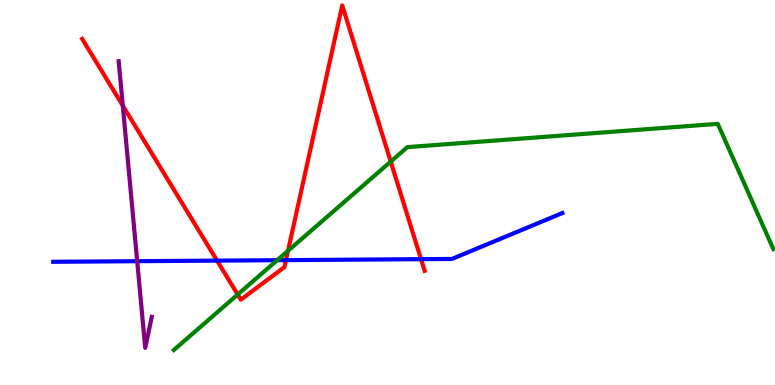[{'lines': ['blue', 'red'], 'intersections': [{'x': 2.8, 'y': 3.23}, {'x': 3.69, 'y': 3.24}, {'x': 5.43, 'y': 3.27}]}, {'lines': ['green', 'red'], 'intersections': [{'x': 3.07, 'y': 2.35}, {'x': 3.72, 'y': 3.49}, {'x': 5.04, 'y': 5.8}]}, {'lines': ['purple', 'red'], 'intersections': [{'x': 1.58, 'y': 7.26}]}, {'lines': ['blue', 'green'], 'intersections': [{'x': 3.58, 'y': 3.24}]}, {'lines': ['blue', 'purple'], 'intersections': [{'x': 1.77, 'y': 3.22}]}, {'lines': ['green', 'purple'], 'intersections': []}]